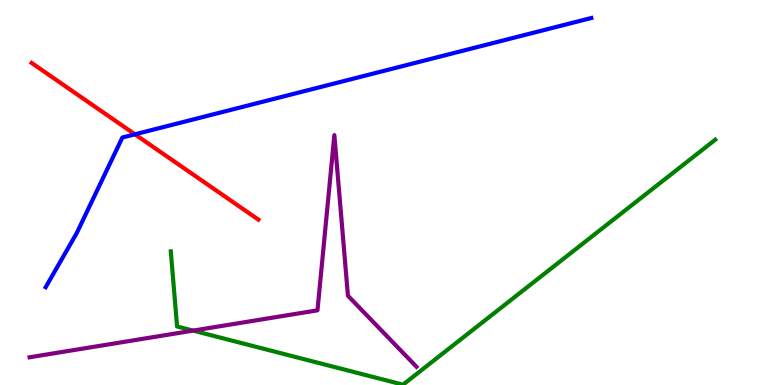[{'lines': ['blue', 'red'], 'intersections': [{'x': 1.74, 'y': 6.51}]}, {'lines': ['green', 'red'], 'intersections': []}, {'lines': ['purple', 'red'], 'intersections': []}, {'lines': ['blue', 'green'], 'intersections': []}, {'lines': ['blue', 'purple'], 'intersections': []}, {'lines': ['green', 'purple'], 'intersections': [{'x': 2.49, 'y': 1.41}]}]